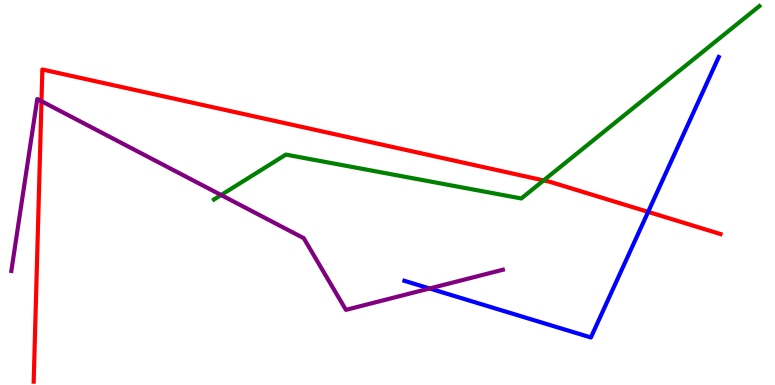[{'lines': ['blue', 'red'], 'intersections': [{'x': 8.36, 'y': 4.5}]}, {'lines': ['green', 'red'], 'intersections': [{'x': 7.01, 'y': 5.31}]}, {'lines': ['purple', 'red'], 'intersections': [{'x': 0.535, 'y': 7.37}]}, {'lines': ['blue', 'green'], 'intersections': []}, {'lines': ['blue', 'purple'], 'intersections': [{'x': 5.54, 'y': 2.51}]}, {'lines': ['green', 'purple'], 'intersections': [{'x': 2.85, 'y': 4.93}]}]